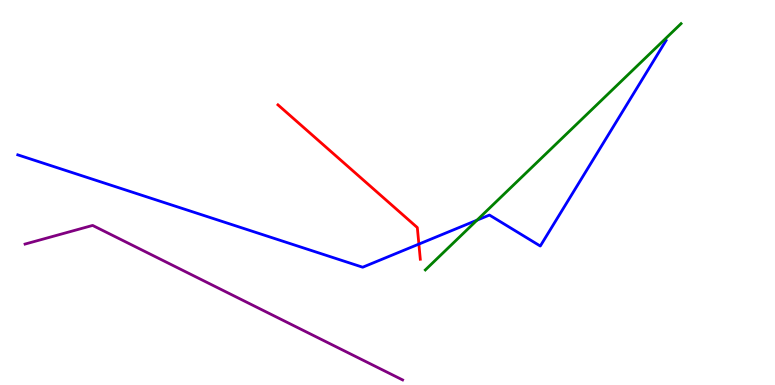[{'lines': ['blue', 'red'], 'intersections': [{'x': 5.4, 'y': 3.66}]}, {'lines': ['green', 'red'], 'intersections': []}, {'lines': ['purple', 'red'], 'intersections': []}, {'lines': ['blue', 'green'], 'intersections': [{'x': 6.15, 'y': 4.28}]}, {'lines': ['blue', 'purple'], 'intersections': []}, {'lines': ['green', 'purple'], 'intersections': []}]